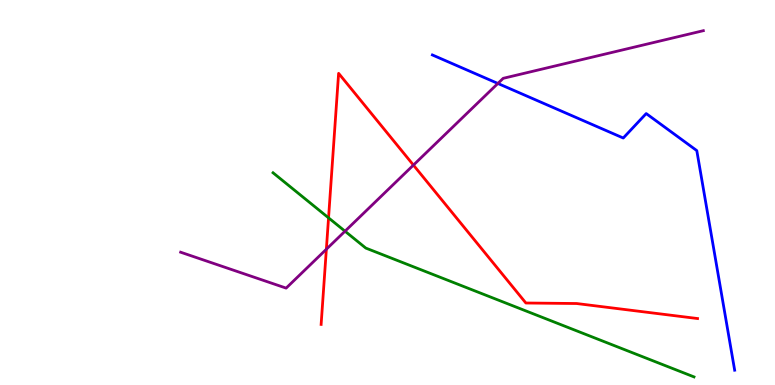[{'lines': ['blue', 'red'], 'intersections': []}, {'lines': ['green', 'red'], 'intersections': [{'x': 4.24, 'y': 4.34}]}, {'lines': ['purple', 'red'], 'intersections': [{'x': 4.21, 'y': 3.53}, {'x': 5.33, 'y': 5.71}]}, {'lines': ['blue', 'green'], 'intersections': []}, {'lines': ['blue', 'purple'], 'intersections': [{'x': 6.42, 'y': 7.83}]}, {'lines': ['green', 'purple'], 'intersections': [{'x': 4.45, 'y': 3.99}]}]